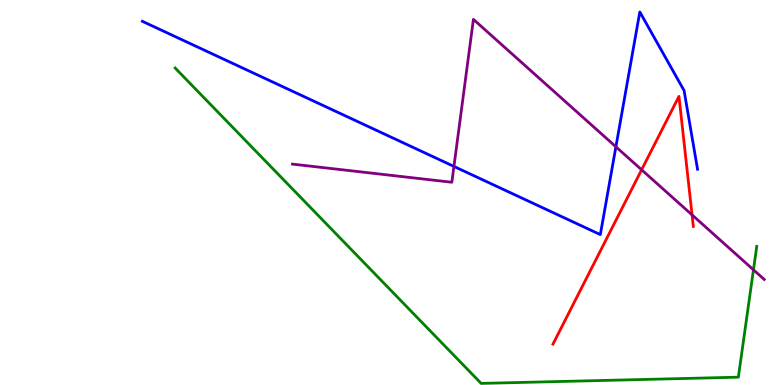[{'lines': ['blue', 'red'], 'intersections': []}, {'lines': ['green', 'red'], 'intersections': []}, {'lines': ['purple', 'red'], 'intersections': [{'x': 8.28, 'y': 5.59}, {'x': 8.93, 'y': 4.42}]}, {'lines': ['blue', 'green'], 'intersections': []}, {'lines': ['blue', 'purple'], 'intersections': [{'x': 5.86, 'y': 5.68}, {'x': 7.95, 'y': 6.19}]}, {'lines': ['green', 'purple'], 'intersections': [{'x': 9.72, 'y': 2.99}]}]